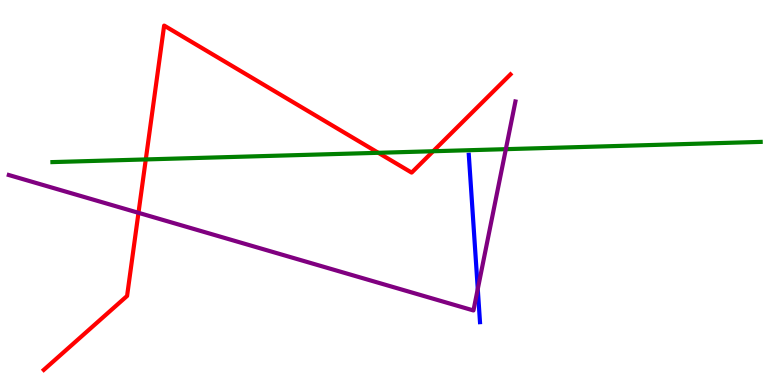[{'lines': ['blue', 'red'], 'intersections': []}, {'lines': ['green', 'red'], 'intersections': [{'x': 1.88, 'y': 5.86}, {'x': 4.88, 'y': 6.03}, {'x': 5.59, 'y': 6.07}]}, {'lines': ['purple', 'red'], 'intersections': [{'x': 1.79, 'y': 4.47}]}, {'lines': ['blue', 'green'], 'intersections': []}, {'lines': ['blue', 'purple'], 'intersections': [{'x': 6.16, 'y': 2.49}]}, {'lines': ['green', 'purple'], 'intersections': [{'x': 6.53, 'y': 6.13}]}]